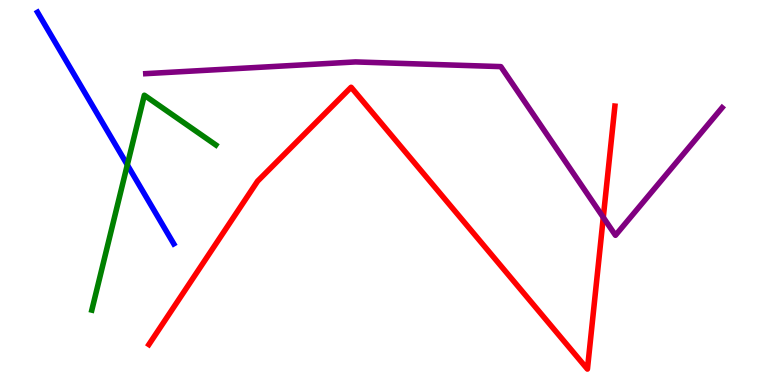[{'lines': ['blue', 'red'], 'intersections': []}, {'lines': ['green', 'red'], 'intersections': []}, {'lines': ['purple', 'red'], 'intersections': [{'x': 7.78, 'y': 4.35}]}, {'lines': ['blue', 'green'], 'intersections': [{'x': 1.64, 'y': 5.72}]}, {'lines': ['blue', 'purple'], 'intersections': []}, {'lines': ['green', 'purple'], 'intersections': []}]